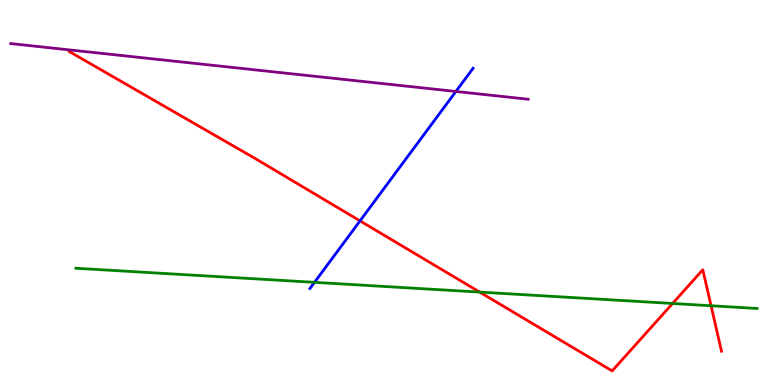[{'lines': ['blue', 'red'], 'intersections': [{'x': 4.65, 'y': 4.26}]}, {'lines': ['green', 'red'], 'intersections': [{'x': 6.19, 'y': 2.41}, {'x': 8.68, 'y': 2.12}, {'x': 9.18, 'y': 2.06}]}, {'lines': ['purple', 'red'], 'intersections': []}, {'lines': ['blue', 'green'], 'intersections': [{'x': 4.06, 'y': 2.67}]}, {'lines': ['blue', 'purple'], 'intersections': [{'x': 5.88, 'y': 7.62}]}, {'lines': ['green', 'purple'], 'intersections': []}]